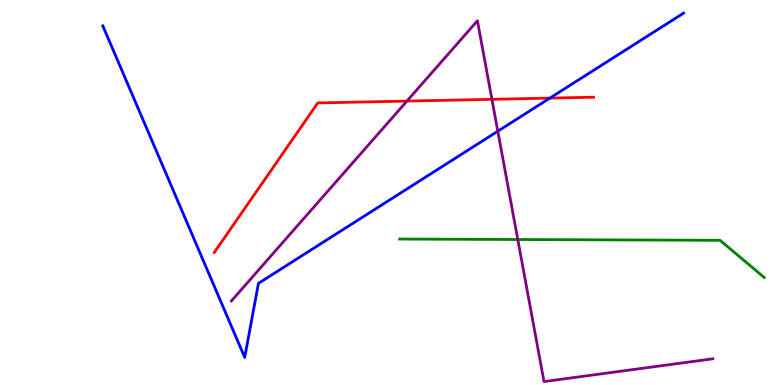[{'lines': ['blue', 'red'], 'intersections': [{'x': 7.1, 'y': 7.45}]}, {'lines': ['green', 'red'], 'intersections': []}, {'lines': ['purple', 'red'], 'intersections': [{'x': 5.25, 'y': 7.37}, {'x': 6.35, 'y': 7.42}]}, {'lines': ['blue', 'green'], 'intersections': []}, {'lines': ['blue', 'purple'], 'intersections': [{'x': 6.42, 'y': 6.59}]}, {'lines': ['green', 'purple'], 'intersections': [{'x': 6.68, 'y': 3.78}]}]